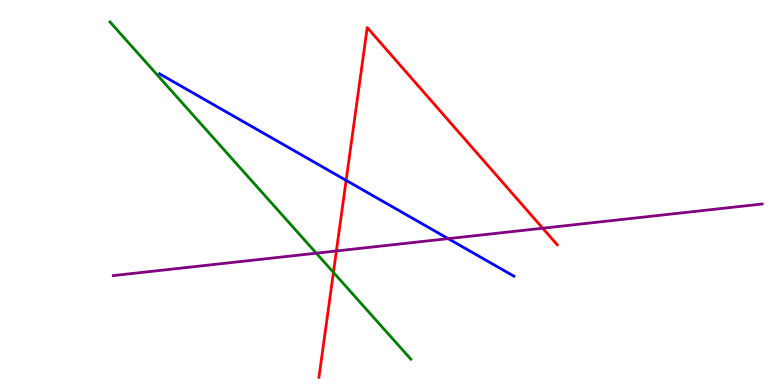[{'lines': ['blue', 'red'], 'intersections': [{'x': 4.47, 'y': 5.32}]}, {'lines': ['green', 'red'], 'intersections': [{'x': 4.3, 'y': 2.92}]}, {'lines': ['purple', 'red'], 'intersections': [{'x': 4.34, 'y': 3.48}, {'x': 7.0, 'y': 4.07}]}, {'lines': ['blue', 'green'], 'intersections': []}, {'lines': ['blue', 'purple'], 'intersections': [{'x': 5.78, 'y': 3.8}]}, {'lines': ['green', 'purple'], 'intersections': [{'x': 4.08, 'y': 3.42}]}]